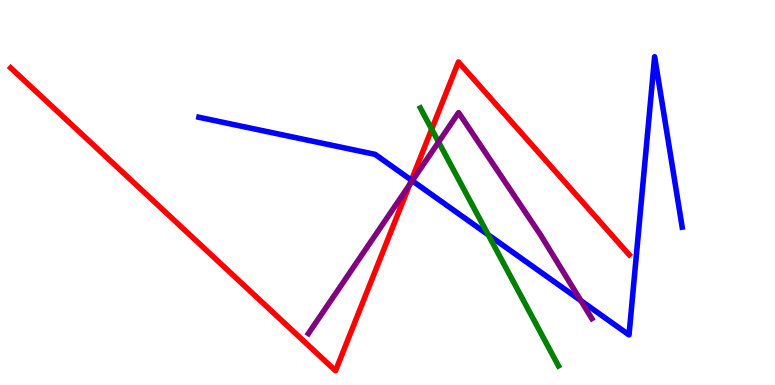[{'lines': ['blue', 'red'], 'intersections': [{'x': 5.31, 'y': 5.32}]}, {'lines': ['green', 'red'], 'intersections': [{'x': 5.57, 'y': 6.64}]}, {'lines': ['purple', 'red'], 'intersections': [{'x': 5.29, 'y': 5.2}]}, {'lines': ['blue', 'green'], 'intersections': [{'x': 6.3, 'y': 3.9}]}, {'lines': ['blue', 'purple'], 'intersections': [{'x': 5.32, 'y': 5.3}, {'x': 7.5, 'y': 2.19}]}, {'lines': ['green', 'purple'], 'intersections': [{'x': 5.66, 'y': 6.31}]}]